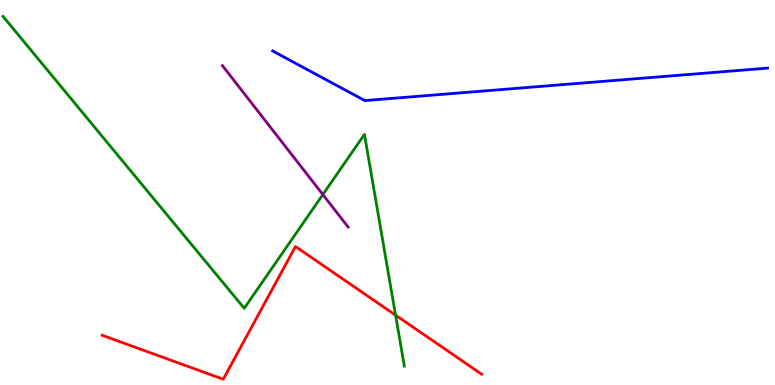[{'lines': ['blue', 'red'], 'intersections': []}, {'lines': ['green', 'red'], 'intersections': [{'x': 5.1, 'y': 1.81}]}, {'lines': ['purple', 'red'], 'intersections': []}, {'lines': ['blue', 'green'], 'intersections': []}, {'lines': ['blue', 'purple'], 'intersections': []}, {'lines': ['green', 'purple'], 'intersections': [{'x': 4.17, 'y': 4.95}]}]